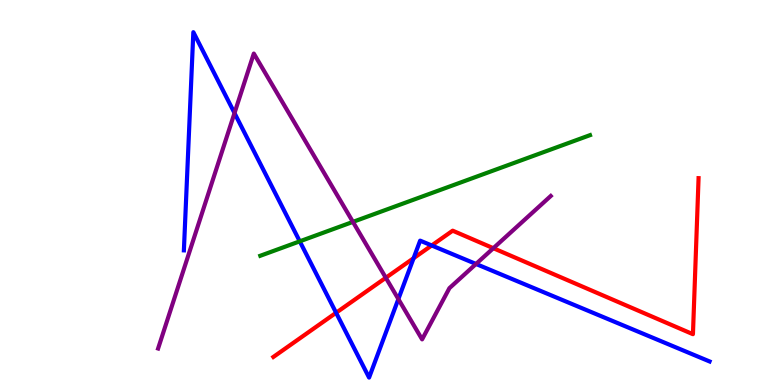[{'lines': ['blue', 'red'], 'intersections': [{'x': 4.34, 'y': 1.88}, {'x': 5.34, 'y': 3.29}, {'x': 5.57, 'y': 3.62}]}, {'lines': ['green', 'red'], 'intersections': []}, {'lines': ['purple', 'red'], 'intersections': [{'x': 4.98, 'y': 2.79}, {'x': 6.37, 'y': 3.55}]}, {'lines': ['blue', 'green'], 'intersections': [{'x': 3.87, 'y': 3.73}]}, {'lines': ['blue', 'purple'], 'intersections': [{'x': 3.03, 'y': 7.06}, {'x': 5.14, 'y': 2.23}, {'x': 6.14, 'y': 3.14}]}, {'lines': ['green', 'purple'], 'intersections': [{'x': 4.55, 'y': 4.24}]}]